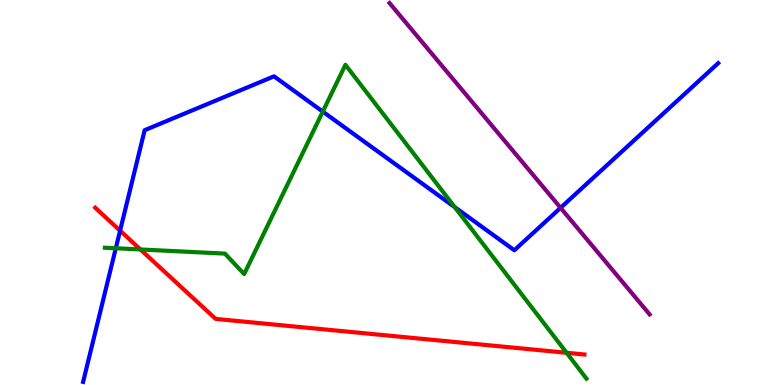[{'lines': ['blue', 'red'], 'intersections': [{'x': 1.55, 'y': 4.01}]}, {'lines': ['green', 'red'], 'intersections': [{'x': 1.81, 'y': 3.52}, {'x': 7.31, 'y': 0.837}]}, {'lines': ['purple', 'red'], 'intersections': []}, {'lines': ['blue', 'green'], 'intersections': [{'x': 1.49, 'y': 3.55}, {'x': 4.16, 'y': 7.1}, {'x': 5.87, 'y': 4.62}]}, {'lines': ['blue', 'purple'], 'intersections': [{'x': 7.23, 'y': 4.6}]}, {'lines': ['green', 'purple'], 'intersections': []}]